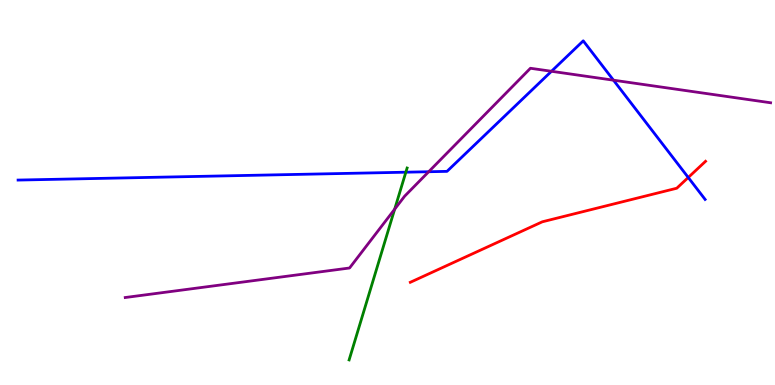[{'lines': ['blue', 'red'], 'intersections': [{'x': 8.88, 'y': 5.39}]}, {'lines': ['green', 'red'], 'intersections': []}, {'lines': ['purple', 'red'], 'intersections': []}, {'lines': ['blue', 'green'], 'intersections': [{'x': 5.24, 'y': 5.53}]}, {'lines': ['blue', 'purple'], 'intersections': [{'x': 5.53, 'y': 5.54}, {'x': 7.12, 'y': 8.15}, {'x': 7.92, 'y': 7.92}]}, {'lines': ['green', 'purple'], 'intersections': [{'x': 5.09, 'y': 4.57}]}]